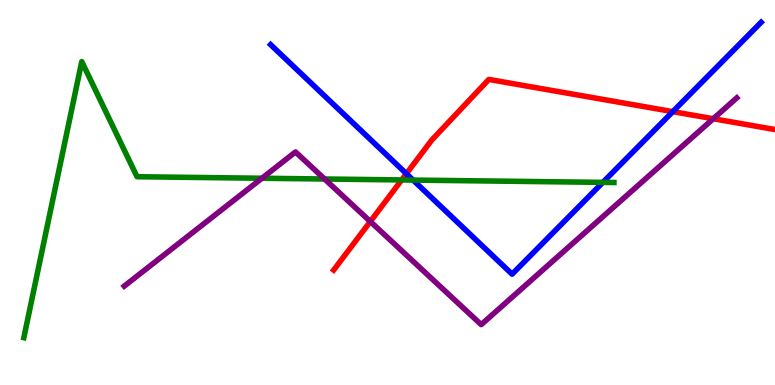[{'lines': ['blue', 'red'], 'intersections': [{'x': 5.24, 'y': 5.49}, {'x': 8.68, 'y': 7.1}]}, {'lines': ['green', 'red'], 'intersections': [{'x': 5.18, 'y': 5.33}]}, {'lines': ['purple', 'red'], 'intersections': [{'x': 4.78, 'y': 4.25}, {'x': 9.2, 'y': 6.92}]}, {'lines': ['blue', 'green'], 'intersections': [{'x': 5.33, 'y': 5.32}, {'x': 7.78, 'y': 5.26}]}, {'lines': ['blue', 'purple'], 'intersections': []}, {'lines': ['green', 'purple'], 'intersections': [{'x': 3.38, 'y': 5.37}, {'x': 4.19, 'y': 5.35}]}]